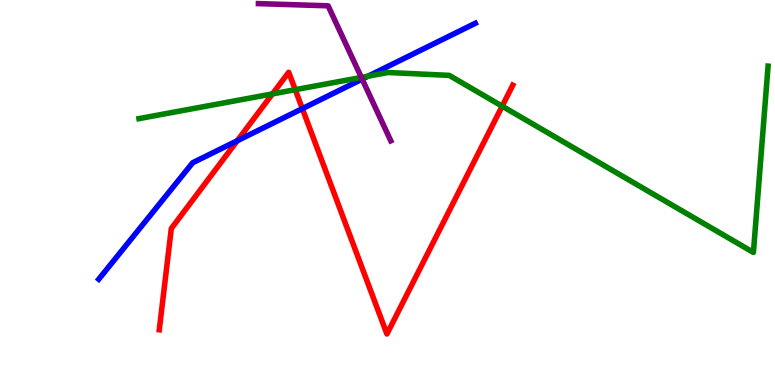[{'lines': ['blue', 'red'], 'intersections': [{'x': 3.06, 'y': 6.34}, {'x': 3.9, 'y': 7.18}]}, {'lines': ['green', 'red'], 'intersections': [{'x': 3.52, 'y': 7.56}, {'x': 3.81, 'y': 7.67}, {'x': 6.48, 'y': 7.24}]}, {'lines': ['purple', 'red'], 'intersections': []}, {'lines': ['blue', 'green'], 'intersections': [{'x': 4.75, 'y': 8.02}]}, {'lines': ['blue', 'purple'], 'intersections': [{'x': 4.67, 'y': 7.94}]}, {'lines': ['green', 'purple'], 'intersections': [{'x': 4.66, 'y': 7.99}]}]